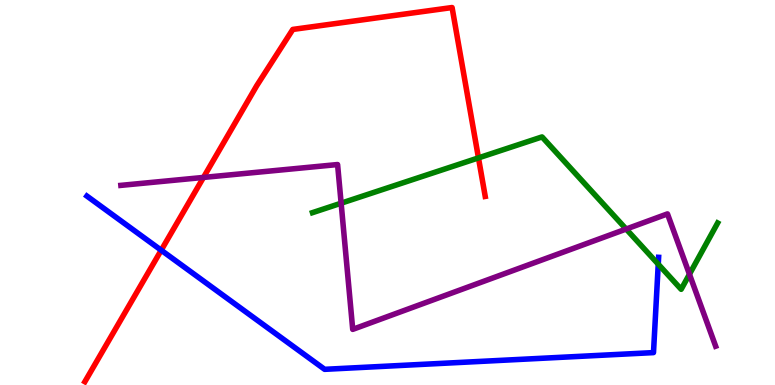[{'lines': ['blue', 'red'], 'intersections': [{'x': 2.08, 'y': 3.5}]}, {'lines': ['green', 'red'], 'intersections': [{'x': 6.17, 'y': 5.9}]}, {'lines': ['purple', 'red'], 'intersections': [{'x': 2.63, 'y': 5.39}]}, {'lines': ['blue', 'green'], 'intersections': [{'x': 8.49, 'y': 3.14}]}, {'lines': ['blue', 'purple'], 'intersections': []}, {'lines': ['green', 'purple'], 'intersections': [{'x': 4.4, 'y': 4.72}, {'x': 8.08, 'y': 4.05}, {'x': 8.9, 'y': 2.88}]}]